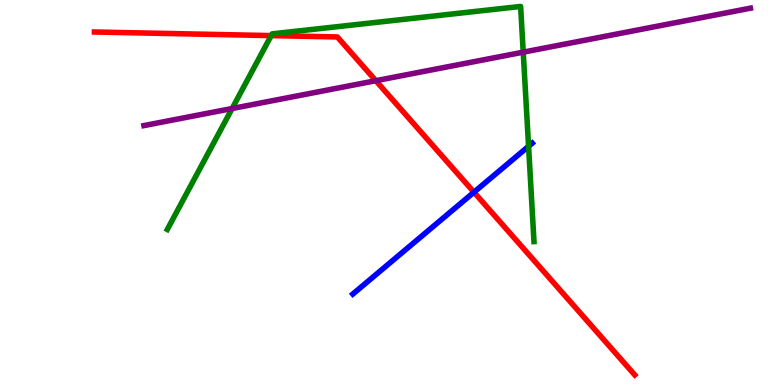[{'lines': ['blue', 'red'], 'intersections': [{'x': 6.12, 'y': 5.01}]}, {'lines': ['green', 'red'], 'intersections': [{'x': 3.5, 'y': 9.08}]}, {'lines': ['purple', 'red'], 'intersections': [{'x': 4.85, 'y': 7.9}]}, {'lines': ['blue', 'green'], 'intersections': [{'x': 6.82, 'y': 6.2}]}, {'lines': ['blue', 'purple'], 'intersections': []}, {'lines': ['green', 'purple'], 'intersections': [{'x': 3.0, 'y': 7.18}, {'x': 6.75, 'y': 8.65}]}]